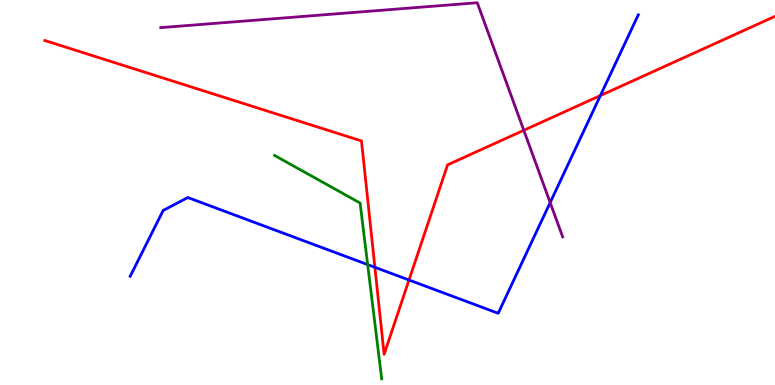[{'lines': ['blue', 'red'], 'intersections': [{'x': 4.84, 'y': 3.06}, {'x': 5.28, 'y': 2.73}, {'x': 7.75, 'y': 7.52}]}, {'lines': ['green', 'red'], 'intersections': []}, {'lines': ['purple', 'red'], 'intersections': [{'x': 6.76, 'y': 6.62}]}, {'lines': ['blue', 'green'], 'intersections': [{'x': 4.74, 'y': 3.13}]}, {'lines': ['blue', 'purple'], 'intersections': [{'x': 7.1, 'y': 4.74}]}, {'lines': ['green', 'purple'], 'intersections': []}]